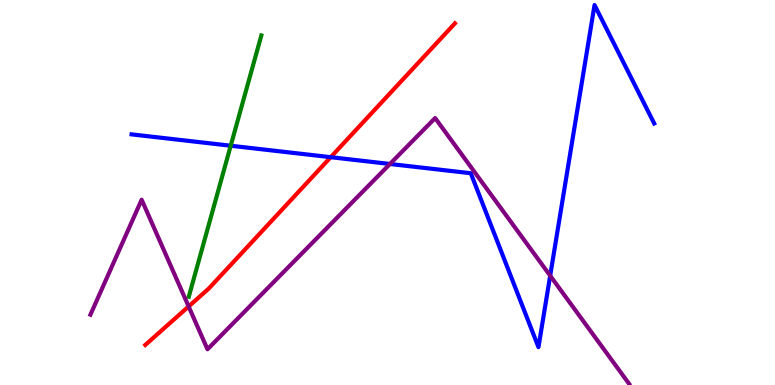[{'lines': ['blue', 'red'], 'intersections': [{'x': 4.27, 'y': 5.92}]}, {'lines': ['green', 'red'], 'intersections': []}, {'lines': ['purple', 'red'], 'intersections': [{'x': 2.43, 'y': 2.04}]}, {'lines': ['blue', 'green'], 'intersections': [{'x': 2.98, 'y': 6.21}]}, {'lines': ['blue', 'purple'], 'intersections': [{'x': 5.03, 'y': 5.74}, {'x': 7.1, 'y': 2.84}]}, {'lines': ['green', 'purple'], 'intersections': []}]